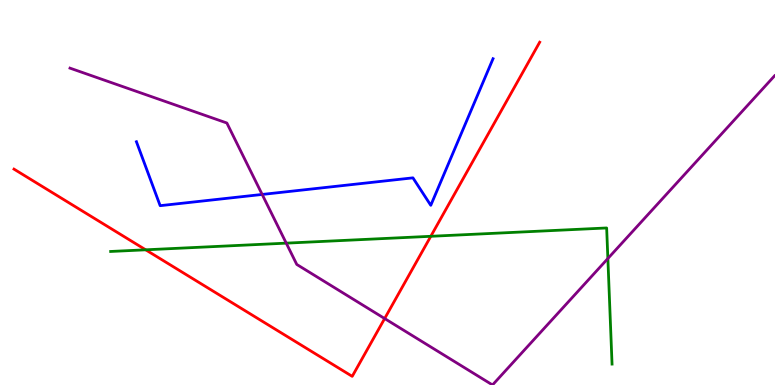[{'lines': ['blue', 'red'], 'intersections': []}, {'lines': ['green', 'red'], 'intersections': [{'x': 1.88, 'y': 3.51}, {'x': 5.56, 'y': 3.86}]}, {'lines': ['purple', 'red'], 'intersections': [{'x': 4.96, 'y': 1.73}]}, {'lines': ['blue', 'green'], 'intersections': []}, {'lines': ['blue', 'purple'], 'intersections': [{'x': 3.38, 'y': 4.95}]}, {'lines': ['green', 'purple'], 'intersections': [{'x': 3.69, 'y': 3.68}, {'x': 7.84, 'y': 3.28}]}]